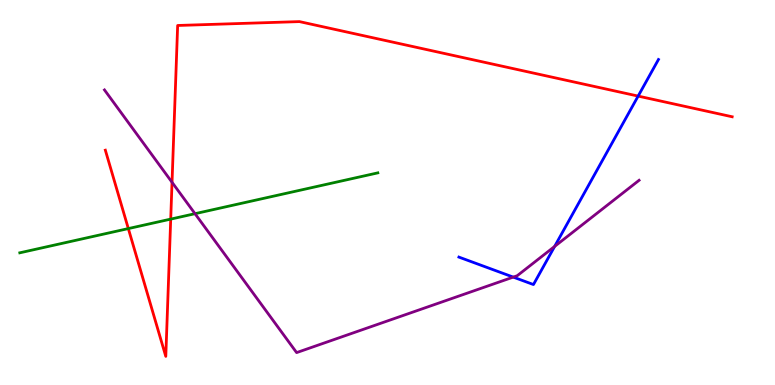[{'lines': ['blue', 'red'], 'intersections': [{'x': 8.23, 'y': 7.5}]}, {'lines': ['green', 'red'], 'intersections': [{'x': 1.66, 'y': 4.06}, {'x': 2.2, 'y': 4.31}]}, {'lines': ['purple', 'red'], 'intersections': [{'x': 2.22, 'y': 5.27}]}, {'lines': ['blue', 'green'], 'intersections': []}, {'lines': ['blue', 'purple'], 'intersections': [{'x': 6.62, 'y': 2.8}, {'x': 7.16, 'y': 3.6}]}, {'lines': ['green', 'purple'], 'intersections': [{'x': 2.52, 'y': 4.45}]}]